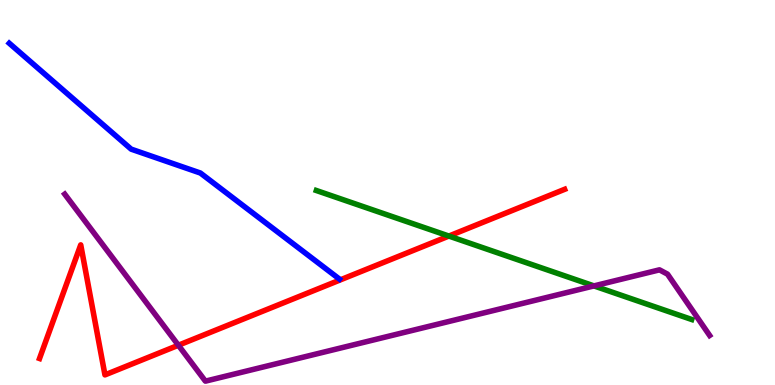[{'lines': ['blue', 'red'], 'intersections': []}, {'lines': ['green', 'red'], 'intersections': [{'x': 5.79, 'y': 3.87}]}, {'lines': ['purple', 'red'], 'intersections': [{'x': 2.3, 'y': 1.03}]}, {'lines': ['blue', 'green'], 'intersections': []}, {'lines': ['blue', 'purple'], 'intersections': []}, {'lines': ['green', 'purple'], 'intersections': [{'x': 7.66, 'y': 2.57}]}]